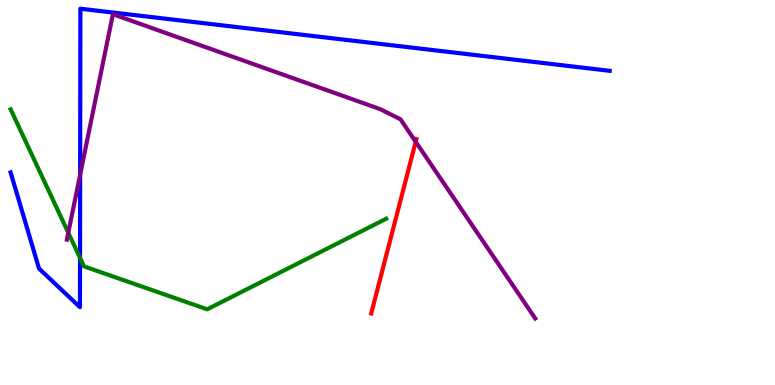[{'lines': ['blue', 'red'], 'intersections': []}, {'lines': ['green', 'red'], 'intersections': []}, {'lines': ['purple', 'red'], 'intersections': [{'x': 5.36, 'y': 6.32}]}, {'lines': ['blue', 'green'], 'intersections': [{'x': 1.03, 'y': 3.3}]}, {'lines': ['blue', 'purple'], 'intersections': [{'x': 1.03, 'y': 5.46}]}, {'lines': ['green', 'purple'], 'intersections': [{'x': 0.881, 'y': 3.96}]}]